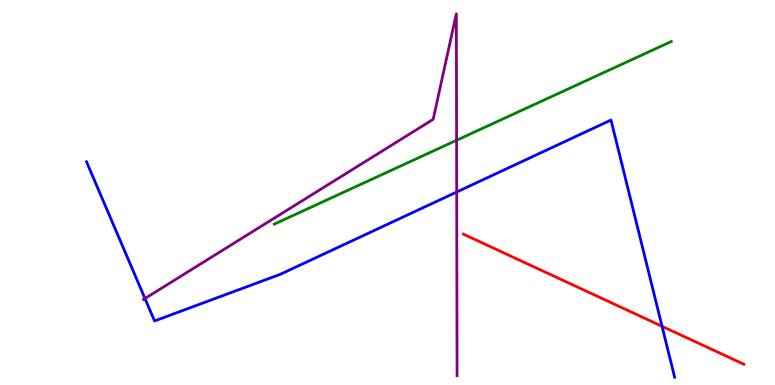[{'lines': ['blue', 'red'], 'intersections': [{'x': 8.54, 'y': 1.53}]}, {'lines': ['green', 'red'], 'intersections': []}, {'lines': ['purple', 'red'], 'intersections': []}, {'lines': ['blue', 'green'], 'intersections': []}, {'lines': ['blue', 'purple'], 'intersections': [{'x': 1.87, 'y': 2.25}, {'x': 5.89, 'y': 5.01}]}, {'lines': ['green', 'purple'], 'intersections': [{'x': 5.89, 'y': 6.36}]}]